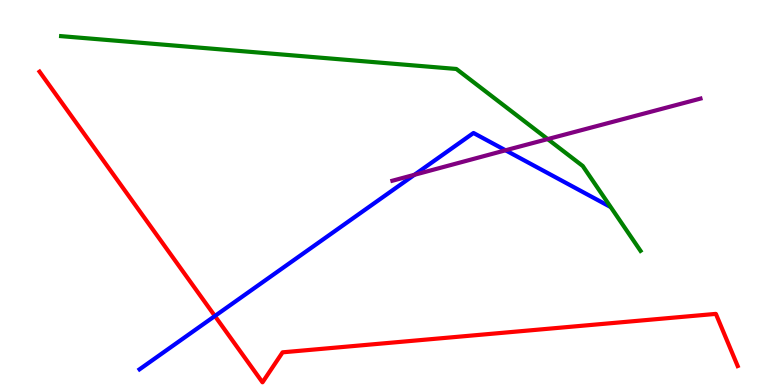[{'lines': ['blue', 'red'], 'intersections': [{'x': 2.77, 'y': 1.79}]}, {'lines': ['green', 'red'], 'intersections': []}, {'lines': ['purple', 'red'], 'intersections': []}, {'lines': ['blue', 'green'], 'intersections': []}, {'lines': ['blue', 'purple'], 'intersections': [{'x': 5.35, 'y': 5.46}, {'x': 6.52, 'y': 6.1}]}, {'lines': ['green', 'purple'], 'intersections': [{'x': 7.07, 'y': 6.39}]}]